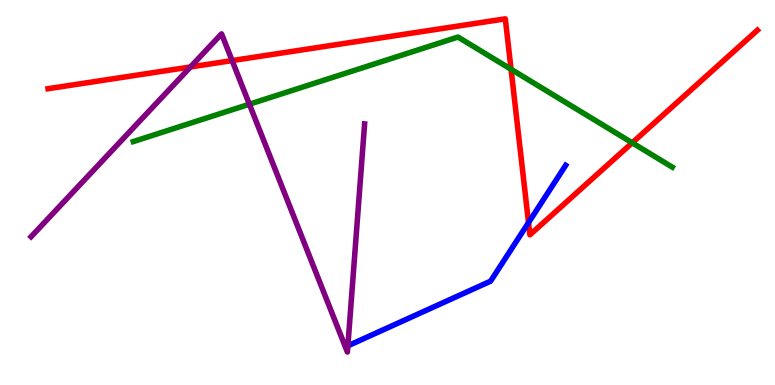[{'lines': ['blue', 'red'], 'intersections': [{'x': 6.82, 'y': 4.22}]}, {'lines': ['green', 'red'], 'intersections': [{'x': 6.59, 'y': 8.2}, {'x': 8.16, 'y': 6.29}]}, {'lines': ['purple', 'red'], 'intersections': [{'x': 2.46, 'y': 8.26}, {'x': 3.0, 'y': 8.43}]}, {'lines': ['blue', 'green'], 'intersections': []}, {'lines': ['blue', 'purple'], 'intersections': []}, {'lines': ['green', 'purple'], 'intersections': [{'x': 3.22, 'y': 7.29}]}]